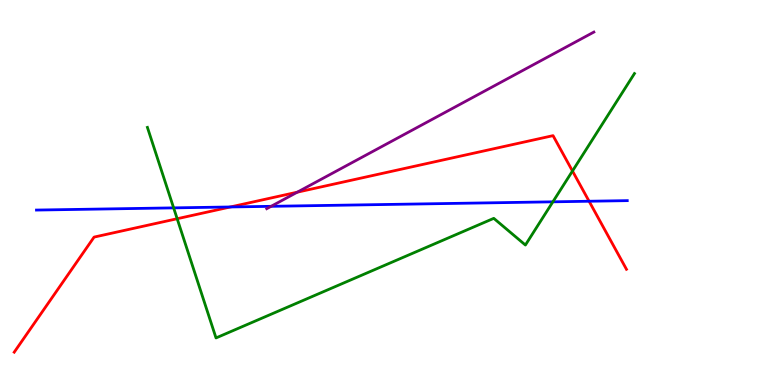[{'lines': ['blue', 'red'], 'intersections': [{'x': 2.97, 'y': 4.62}, {'x': 7.6, 'y': 4.77}]}, {'lines': ['green', 'red'], 'intersections': [{'x': 2.29, 'y': 4.32}, {'x': 7.39, 'y': 5.56}]}, {'lines': ['purple', 'red'], 'intersections': [{'x': 3.84, 'y': 5.01}]}, {'lines': ['blue', 'green'], 'intersections': [{'x': 2.24, 'y': 4.6}, {'x': 7.13, 'y': 4.76}]}, {'lines': ['blue', 'purple'], 'intersections': [{'x': 3.5, 'y': 4.64}]}, {'lines': ['green', 'purple'], 'intersections': []}]